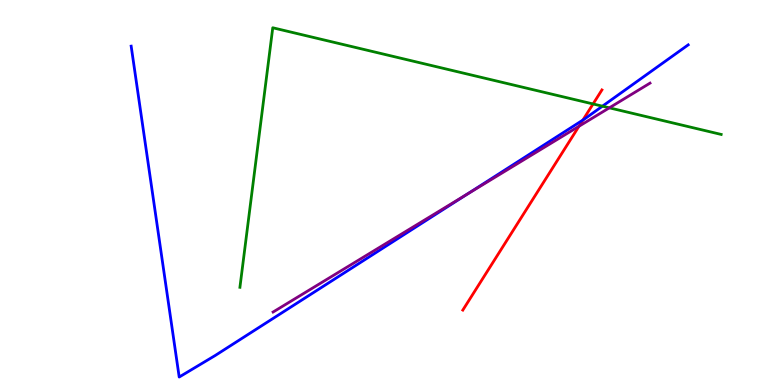[{'lines': ['blue', 'red'], 'intersections': [{'x': 7.52, 'y': 6.88}]}, {'lines': ['green', 'red'], 'intersections': [{'x': 7.65, 'y': 7.3}]}, {'lines': ['purple', 'red'], 'intersections': [{'x': 7.47, 'y': 6.72}]}, {'lines': ['blue', 'green'], 'intersections': [{'x': 7.77, 'y': 7.24}]}, {'lines': ['blue', 'purple'], 'intersections': [{'x': 6.03, 'y': 4.96}]}, {'lines': ['green', 'purple'], 'intersections': [{'x': 7.86, 'y': 7.2}]}]